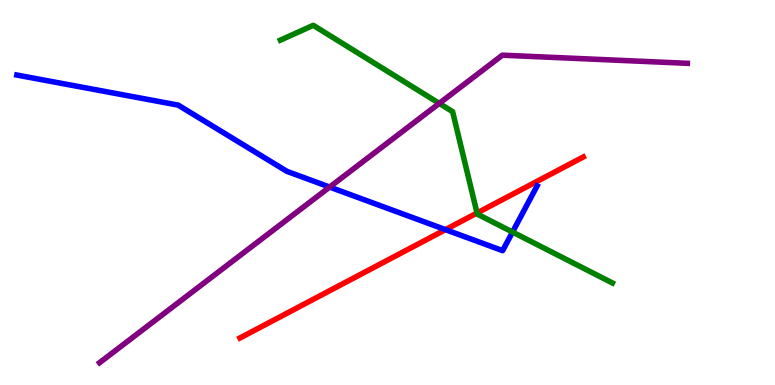[{'lines': ['blue', 'red'], 'intersections': [{'x': 5.75, 'y': 4.04}]}, {'lines': ['green', 'red'], 'intersections': [{'x': 6.16, 'y': 4.47}]}, {'lines': ['purple', 'red'], 'intersections': []}, {'lines': ['blue', 'green'], 'intersections': [{'x': 6.61, 'y': 3.97}]}, {'lines': ['blue', 'purple'], 'intersections': [{'x': 4.25, 'y': 5.14}]}, {'lines': ['green', 'purple'], 'intersections': [{'x': 5.67, 'y': 7.31}]}]